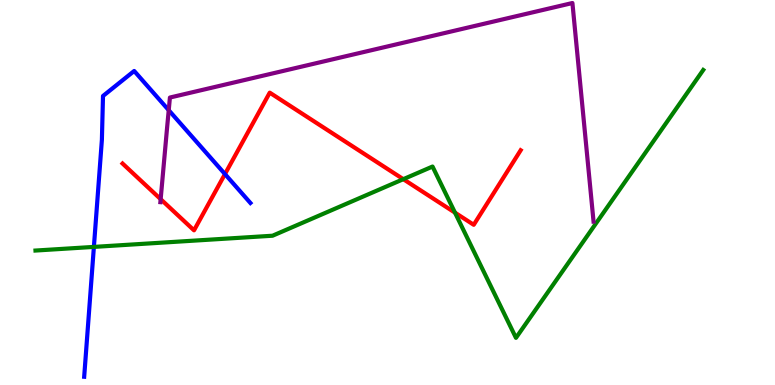[{'lines': ['blue', 'red'], 'intersections': [{'x': 2.9, 'y': 5.48}]}, {'lines': ['green', 'red'], 'intersections': [{'x': 5.2, 'y': 5.35}, {'x': 5.87, 'y': 4.48}]}, {'lines': ['purple', 'red'], 'intersections': [{'x': 2.07, 'y': 4.83}]}, {'lines': ['blue', 'green'], 'intersections': [{'x': 1.21, 'y': 3.59}]}, {'lines': ['blue', 'purple'], 'intersections': [{'x': 2.18, 'y': 7.14}]}, {'lines': ['green', 'purple'], 'intersections': []}]